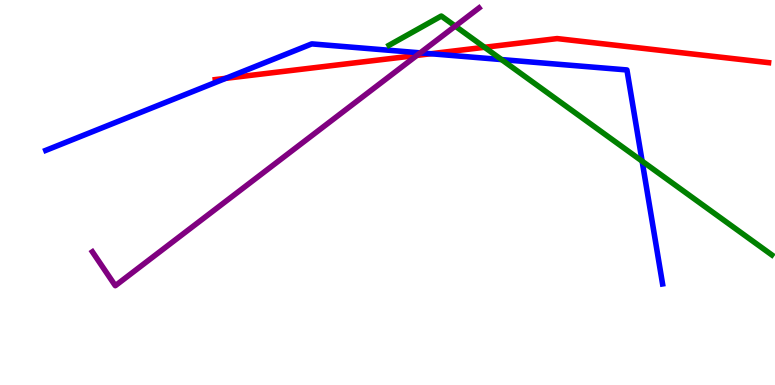[{'lines': ['blue', 'red'], 'intersections': [{'x': 2.91, 'y': 7.97}, {'x': 5.56, 'y': 8.6}]}, {'lines': ['green', 'red'], 'intersections': [{'x': 6.25, 'y': 8.77}]}, {'lines': ['purple', 'red'], 'intersections': [{'x': 5.38, 'y': 8.56}]}, {'lines': ['blue', 'green'], 'intersections': [{'x': 6.47, 'y': 8.45}, {'x': 8.29, 'y': 5.81}]}, {'lines': ['blue', 'purple'], 'intersections': [{'x': 5.42, 'y': 8.63}]}, {'lines': ['green', 'purple'], 'intersections': [{'x': 5.87, 'y': 9.32}]}]